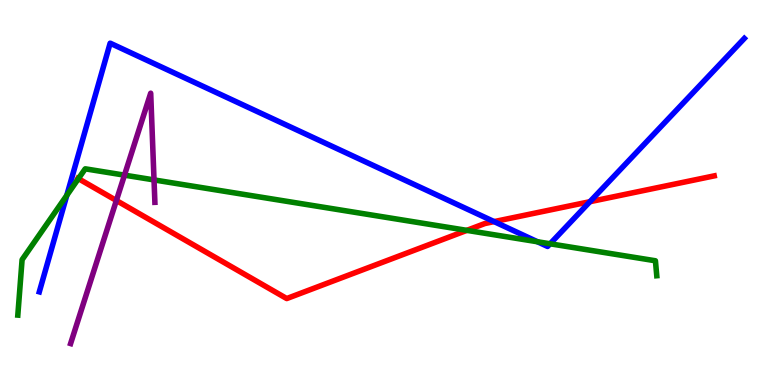[{'lines': ['blue', 'red'], 'intersections': [{'x': 6.38, 'y': 4.24}, {'x': 7.61, 'y': 4.76}]}, {'lines': ['green', 'red'], 'intersections': [{'x': 1.01, 'y': 5.36}, {'x': 6.02, 'y': 4.02}]}, {'lines': ['purple', 'red'], 'intersections': [{'x': 1.5, 'y': 4.79}]}, {'lines': ['blue', 'green'], 'intersections': [{'x': 0.862, 'y': 4.93}, {'x': 6.94, 'y': 3.72}, {'x': 7.1, 'y': 3.67}]}, {'lines': ['blue', 'purple'], 'intersections': []}, {'lines': ['green', 'purple'], 'intersections': [{'x': 1.61, 'y': 5.45}, {'x': 1.99, 'y': 5.33}]}]